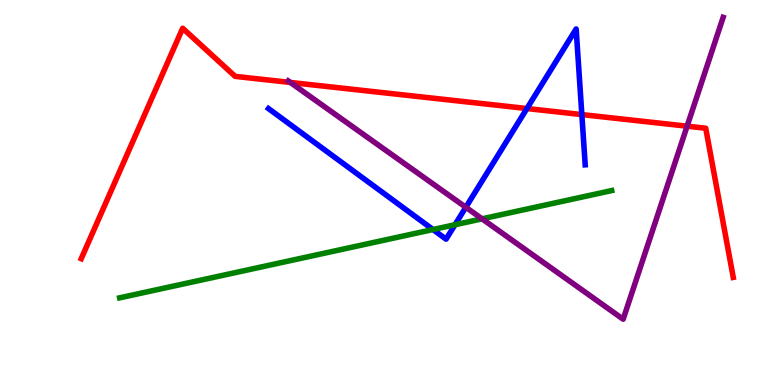[{'lines': ['blue', 'red'], 'intersections': [{'x': 6.8, 'y': 7.18}, {'x': 7.51, 'y': 7.02}]}, {'lines': ['green', 'red'], 'intersections': []}, {'lines': ['purple', 'red'], 'intersections': [{'x': 3.75, 'y': 7.86}, {'x': 8.87, 'y': 6.72}]}, {'lines': ['blue', 'green'], 'intersections': [{'x': 5.59, 'y': 4.04}, {'x': 5.87, 'y': 4.16}]}, {'lines': ['blue', 'purple'], 'intersections': [{'x': 6.01, 'y': 4.62}]}, {'lines': ['green', 'purple'], 'intersections': [{'x': 6.22, 'y': 4.32}]}]